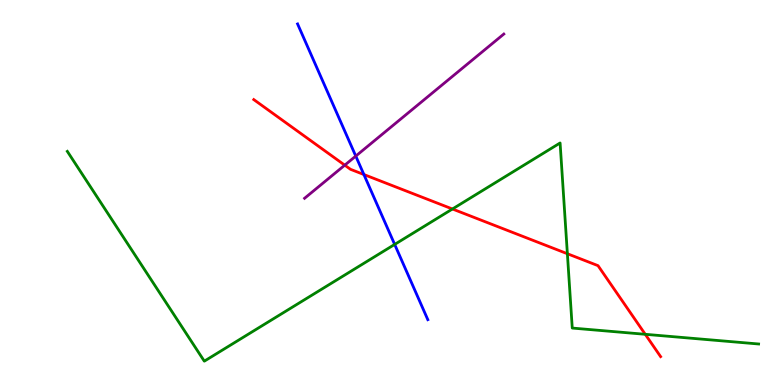[{'lines': ['blue', 'red'], 'intersections': [{'x': 4.7, 'y': 5.47}]}, {'lines': ['green', 'red'], 'intersections': [{'x': 5.84, 'y': 4.57}, {'x': 7.32, 'y': 3.41}, {'x': 8.33, 'y': 1.32}]}, {'lines': ['purple', 'red'], 'intersections': [{'x': 4.45, 'y': 5.71}]}, {'lines': ['blue', 'green'], 'intersections': [{'x': 5.09, 'y': 3.65}]}, {'lines': ['blue', 'purple'], 'intersections': [{'x': 4.59, 'y': 5.95}]}, {'lines': ['green', 'purple'], 'intersections': []}]